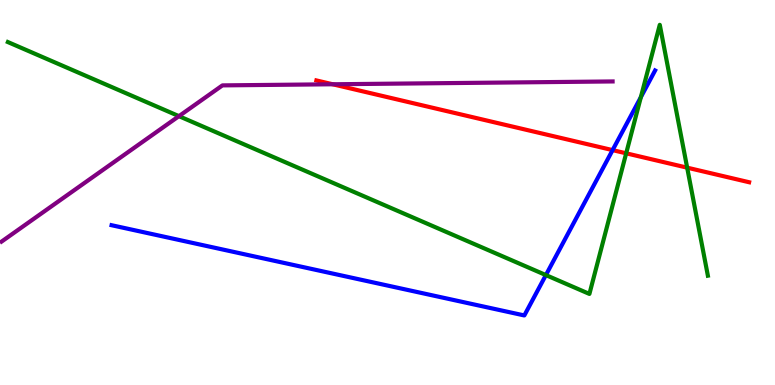[{'lines': ['blue', 'red'], 'intersections': [{'x': 7.9, 'y': 6.1}]}, {'lines': ['green', 'red'], 'intersections': [{'x': 8.08, 'y': 6.02}, {'x': 8.87, 'y': 5.65}]}, {'lines': ['purple', 'red'], 'intersections': [{'x': 4.29, 'y': 7.81}]}, {'lines': ['blue', 'green'], 'intersections': [{'x': 7.04, 'y': 2.86}, {'x': 8.27, 'y': 7.48}]}, {'lines': ['blue', 'purple'], 'intersections': []}, {'lines': ['green', 'purple'], 'intersections': [{'x': 2.31, 'y': 6.98}]}]